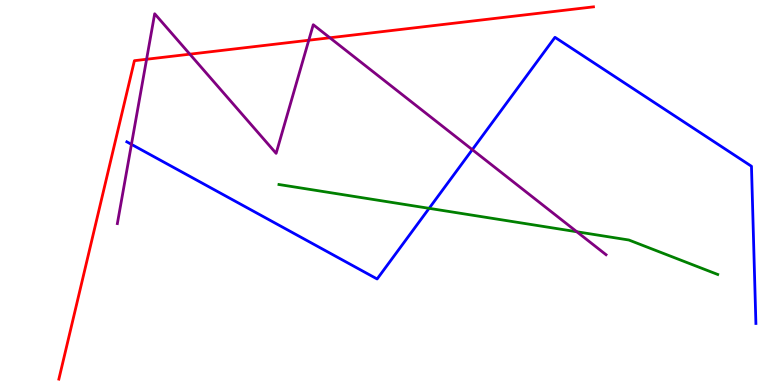[{'lines': ['blue', 'red'], 'intersections': []}, {'lines': ['green', 'red'], 'intersections': []}, {'lines': ['purple', 'red'], 'intersections': [{'x': 1.89, 'y': 8.46}, {'x': 2.45, 'y': 8.59}, {'x': 3.98, 'y': 8.95}, {'x': 4.26, 'y': 9.02}]}, {'lines': ['blue', 'green'], 'intersections': [{'x': 5.54, 'y': 4.59}]}, {'lines': ['blue', 'purple'], 'intersections': [{'x': 1.7, 'y': 6.25}, {'x': 6.09, 'y': 6.11}]}, {'lines': ['green', 'purple'], 'intersections': [{'x': 7.44, 'y': 3.98}]}]